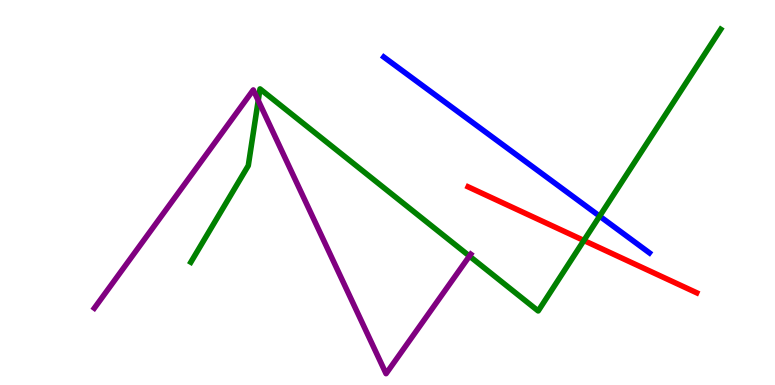[{'lines': ['blue', 'red'], 'intersections': []}, {'lines': ['green', 'red'], 'intersections': [{'x': 7.53, 'y': 3.75}]}, {'lines': ['purple', 'red'], 'intersections': []}, {'lines': ['blue', 'green'], 'intersections': [{'x': 7.74, 'y': 4.39}]}, {'lines': ['blue', 'purple'], 'intersections': []}, {'lines': ['green', 'purple'], 'intersections': [{'x': 3.33, 'y': 7.39}, {'x': 6.06, 'y': 3.35}]}]